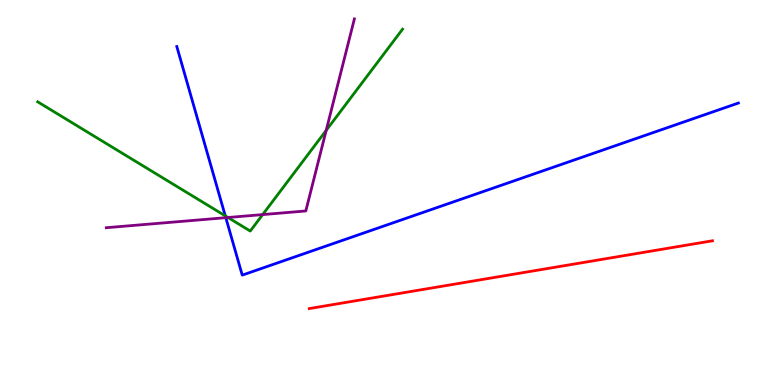[{'lines': ['blue', 'red'], 'intersections': []}, {'lines': ['green', 'red'], 'intersections': []}, {'lines': ['purple', 'red'], 'intersections': []}, {'lines': ['blue', 'green'], 'intersections': [{'x': 2.91, 'y': 4.39}]}, {'lines': ['blue', 'purple'], 'intersections': [{'x': 2.91, 'y': 4.35}]}, {'lines': ['green', 'purple'], 'intersections': [{'x': 2.94, 'y': 4.35}, {'x': 3.39, 'y': 4.43}, {'x': 4.21, 'y': 6.61}]}]